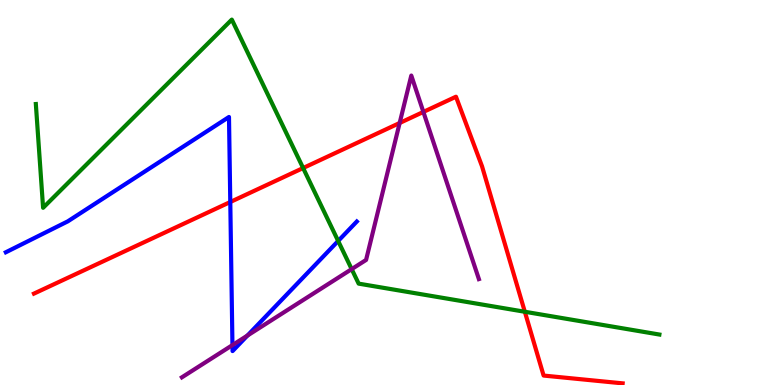[{'lines': ['blue', 'red'], 'intersections': [{'x': 2.97, 'y': 4.75}]}, {'lines': ['green', 'red'], 'intersections': [{'x': 3.91, 'y': 5.64}, {'x': 6.77, 'y': 1.9}]}, {'lines': ['purple', 'red'], 'intersections': [{'x': 5.16, 'y': 6.81}, {'x': 5.46, 'y': 7.09}]}, {'lines': ['blue', 'green'], 'intersections': [{'x': 4.36, 'y': 3.74}]}, {'lines': ['blue', 'purple'], 'intersections': [{'x': 3.0, 'y': 1.04}, {'x': 3.19, 'y': 1.28}]}, {'lines': ['green', 'purple'], 'intersections': [{'x': 4.54, 'y': 3.01}]}]